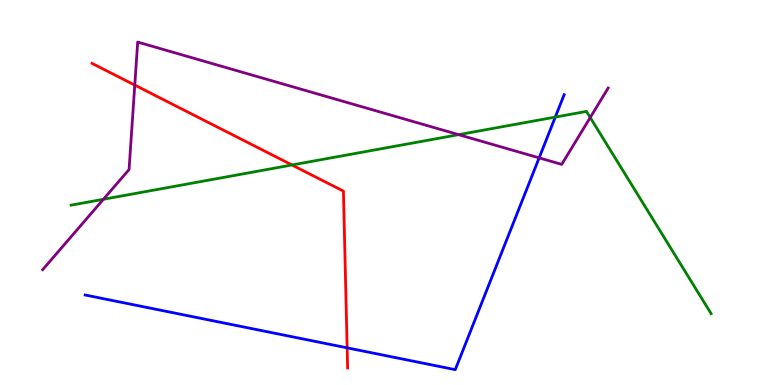[{'lines': ['blue', 'red'], 'intersections': [{'x': 4.48, 'y': 0.965}]}, {'lines': ['green', 'red'], 'intersections': [{'x': 3.77, 'y': 5.71}]}, {'lines': ['purple', 'red'], 'intersections': [{'x': 1.74, 'y': 7.79}]}, {'lines': ['blue', 'green'], 'intersections': [{'x': 7.17, 'y': 6.96}]}, {'lines': ['blue', 'purple'], 'intersections': [{'x': 6.96, 'y': 5.9}]}, {'lines': ['green', 'purple'], 'intersections': [{'x': 1.33, 'y': 4.82}, {'x': 5.92, 'y': 6.5}, {'x': 7.62, 'y': 6.95}]}]